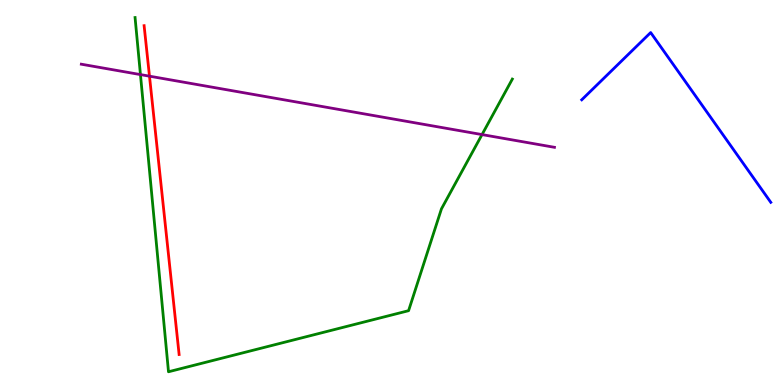[{'lines': ['blue', 'red'], 'intersections': []}, {'lines': ['green', 'red'], 'intersections': []}, {'lines': ['purple', 'red'], 'intersections': [{'x': 1.93, 'y': 8.02}]}, {'lines': ['blue', 'green'], 'intersections': []}, {'lines': ['blue', 'purple'], 'intersections': []}, {'lines': ['green', 'purple'], 'intersections': [{'x': 1.81, 'y': 8.06}, {'x': 6.22, 'y': 6.5}]}]